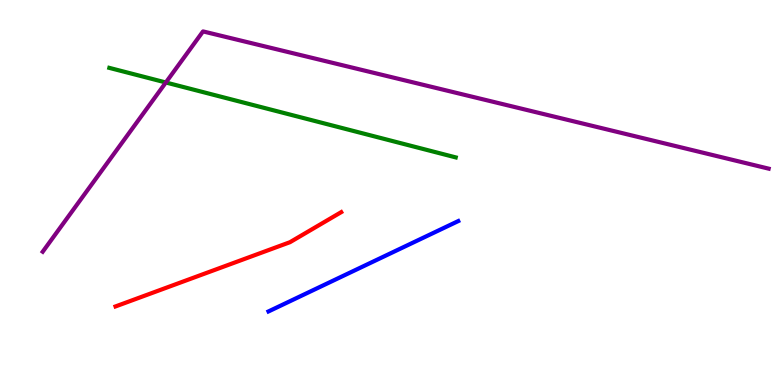[{'lines': ['blue', 'red'], 'intersections': []}, {'lines': ['green', 'red'], 'intersections': []}, {'lines': ['purple', 'red'], 'intersections': []}, {'lines': ['blue', 'green'], 'intersections': []}, {'lines': ['blue', 'purple'], 'intersections': []}, {'lines': ['green', 'purple'], 'intersections': [{'x': 2.14, 'y': 7.86}]}]